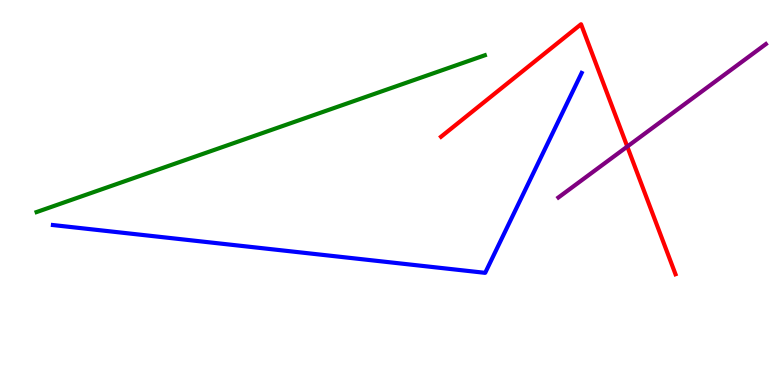[{'lines': ['blue', 'red'], 'intersections': []}, {'lines': ['green', 'red'], 'intersections': []}, {'lines': ['purple', 'red'], 'intersections': [{'x': 8.09, 'y': 6.19}]}, {'lines': ['blue', 'green'], 'intersections': []}, {'lines': ['blue', 'purple'], 'intersections': []}, {'lines': ['green', 'purple'], 'intersections': []}]